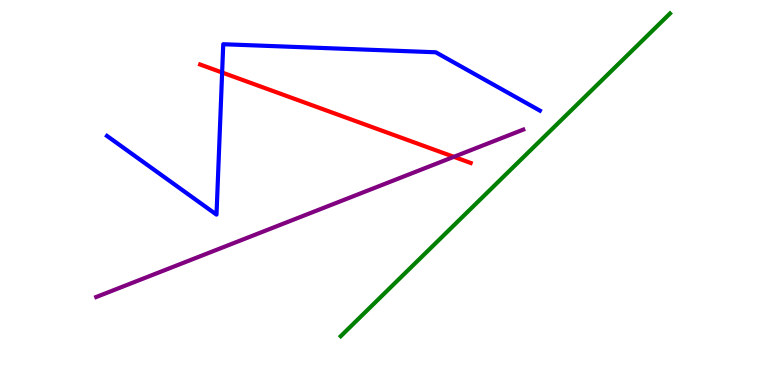[{'lines': ['blue', 'red'], 'intersections': [{'x': 2.87, 'y': 8.12}]}, {'lines': ['green', 'red'], 'intersections': []}, {'lines': ['purple', 'red'], 'intersections': [{'x': 5.86, 'y': 5.93}]}, {'lines': ['blue', 'green'], 'intersections': []}, {'lines': ['blue', 'purple'], 'intersections': []}, {'lines': ['green', 'purple'], 'intersections': []}]